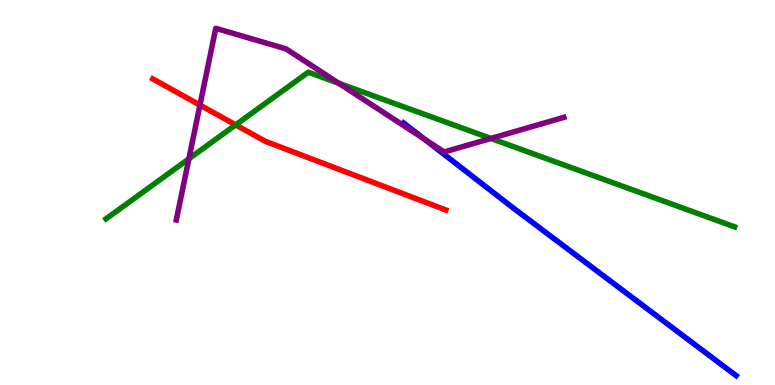[{'lines': ['blue', 'red'], 'intersections': []}, {'lines': ['green', 'red'], 'intersections': [{'x': 3.04, 'y': 6.76}]}, {'lines': ['purple', 'red'], 'intersections': [{'x': 2.58, 'y': 7.27}]}, {'lines': ['blue', 'green'], 'intersections': []}, {'lines': ['blue', 'purple'], 'intersections': [{'x': 5.48, 'y': 6.39}]}, {'lines': ['green', 'purple'], 'intersections': [{'x': 2.44, 'y': 5.88}, {'x': 4.37, 'y': 7.84}, {'x': 6.33, 'y': 6.4}]}]